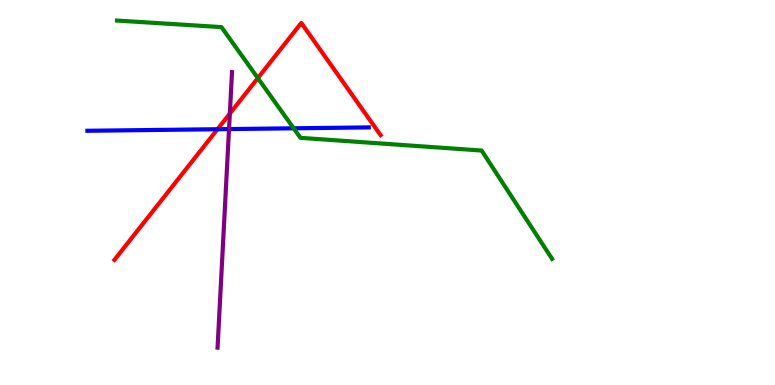[{'lines': ['blue', 'red'], 'intersections': [{'x': 2.81, 'y': 6.64}]}, {'lines': ['green', 'red'], 'intersections': [{'x': 3.33, 'y': 7.97}]}, {'lines': ['purple', 'red'], 'intersections': [{'x': 2.97, 'y': 7.05}]}, {'lines': ['blue', 'green'], 'intersections': [{'x': 3.79, 'y': 6.67}]}, {'lines': ['blue', 'purple'], 'intersections': [{'x': 2.96, 'y': 6.65}]}, {'lines': ['green', 'purple'], 'intersections': []}]